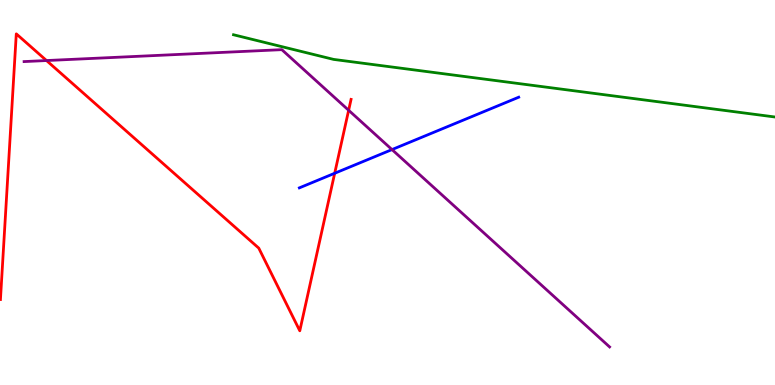[{'lines': ['blue', 'red'], 'intersections': [{'x': 4.32, 'y': 5.5}]}, {'lines': ['green', 'red'], 'intersections': []}, {'lines': ['purple', 'red'], 'intersections': [{'x': 0.6, 'y': 8.43}, {'x': 4.5, 'y': 7.14}]}, {'lines': ['blue', 'green'], 'intersections': []}, {'lines': ['blue', 'purple'], 'intersections': [{'x': 5.06, 'y': 6.11}]}, {'lines': ['green', 'purple'], 'intersections': []}]